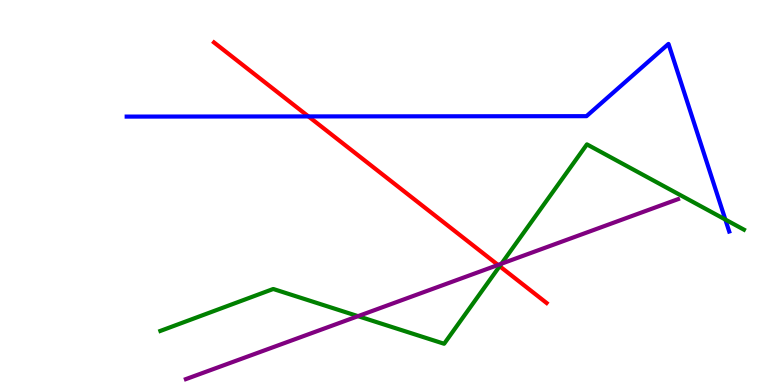[{'lines': ['blue', 'red'], 'intersections': [{'x': 3.98, 'y': 6.98}]}, {'lines': ['green', 'red'], 'intersections': [{'x': 6.45, 'y': 3.09}]}, {'lines': ['purple', 'red'], 'intersections': [{'x': 6.43, 'y': 3.12}]}, {'lines': ['blue', 'green'], 'intersections': [{'x': 9.36, 'y': 4.3}]}, {'lines': ['blue', 'purple'], 'intersections': []}, {'lines': ['green', 'purple'], 'intersections': [{'x': 4.62, 'y': 1.79}, {'x': 6.47, 'y': 3.15}]}]